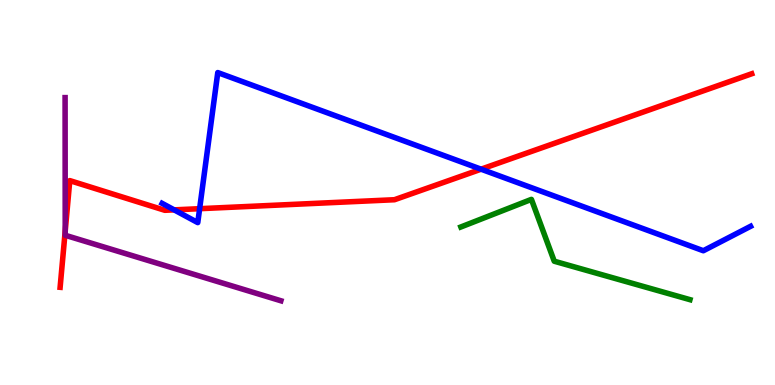[{'lines': ['blue', 'red'], 'intersections': [{'x': 2.25, 'y': 4.55}, {'x': 2.58, 'y': 4.58}, {'x': 6.21, 'y': 5.61}]}, {'lines': ['green', 'red'], 'intersections': []}, {'lines': ['purple', 'red'], 'intersections': [{'x': 0.842, 'y': 4.0}]}, {'lines': ['blue', 'green'], 'intersections': []}, {'lines': ['blue', 'purple'], 'intersections': []}, {'lines': ['green', 'purple'], 'intersections': []}]